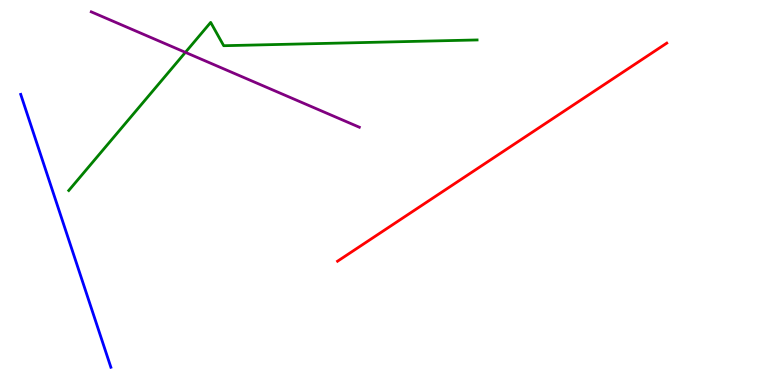[{'lines': ['blue', 'red'], 'intersections': []}, {'lines': ['green', 'red'], 'intersections': []}, {'lines': ['purple', 'red'], 'intersections': []}, {'lines': ['blue', 'green'], 'intersections': []}, {'lines': ['blue', 'purple'], 'intersections': []}, {'lines': ['green', 'purple'], 'intersections': [{'x': 2.39, 'y': 8.64}]}]